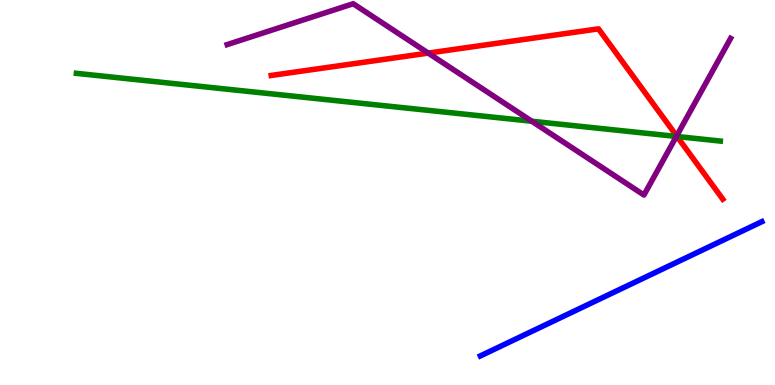[{'lines': ['blue', 'red'], 'intersections': []}, {'lines': ['green', 'red'], 'intersections': [{'x': 8.74, 'y': 6.45}]}, {'lines': ['purple', 'red'], 'intersections': [{'x': 5.53, 'y': 8.62}, {'x': 8.73, 'y': 6.47}]}, {'lines': ['blue', 'green'], 'intersections': []}, {'lines': ['blue', 'purple'], 'intersections': []}, {'lines': ['green', 'purple'], 'intersections': [{'x': 6.86, 'y': 6.85}, {'x': 8.73, 'y': 6.46}]}]